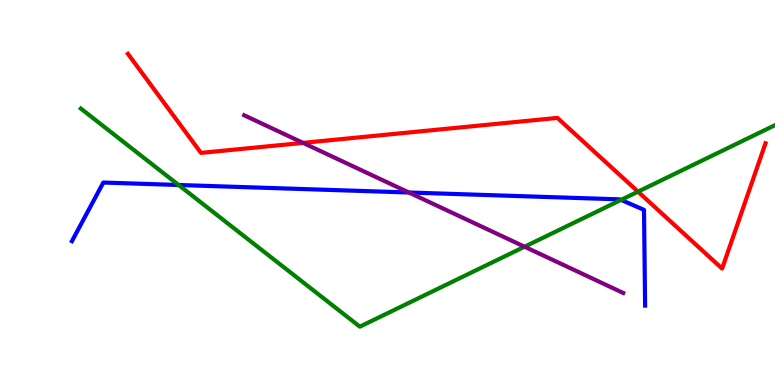[{'lines': ['blue', 'red'], 'intersections': []}, {'lines': ['green', 'red'], 'intersections': [{'x': 8.23, 'y': 5.02}]}, {'lines': ['purple', 'red'], 'intersections': [{'x': 3.91, 'y': 6.29}]}, {'lines': ['blue', 'green'], 'intersections': [{'x': 2.3, 'y': 5.19}, {'x': 8.01, 'y': 4.81}]}, {'lines': ['blue', 'purple'], 'intersections': [{'x': 5.28, 'y': 5.0}]}, {'lines': ['green', 'purple'], 'intersections': [{'x': 6.77, 'y': 3.59}]}]